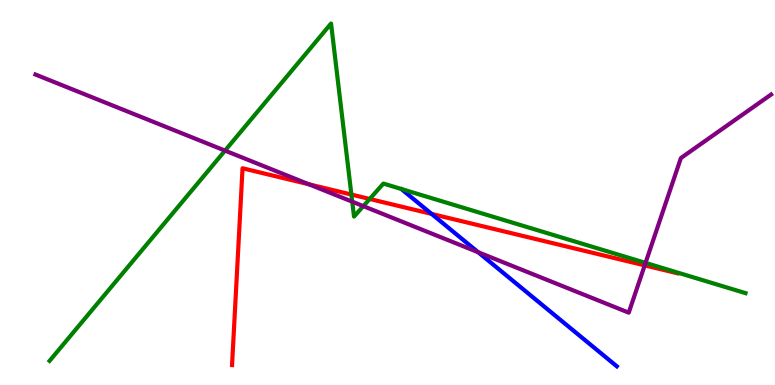[{'lines': ['blue', 'red'], 'intersections': [{'x': 5.57, 'y': 4.44}]}, {'lines': ['green', 'red'], 'intersections': [{'x': 4.53, 'y': 4.95}, {'x': 4.77, 'y': 4.83}]}, {'lines': ['purple', 'red'], 'intersections': [{'x': 3.99, 'y': 5.21}, {'x': 8.32, 'y': 3.11}]}, {'lines': ['blue', 'green'], 'intersections': []}, {'lines': ['blue', 'purple'], 'intersections': [{'x': 6.17, 'y': 3.45}]}, {'lines': ['green', 'purple'], 'intersections': [{'x': 2.9, 'y': 6.09}, {'x': 4.55, 'y': 4.76}, {'x': 4.69, 'y': 4.65}, {'x': 8.33, 'y': 3.17}]}]